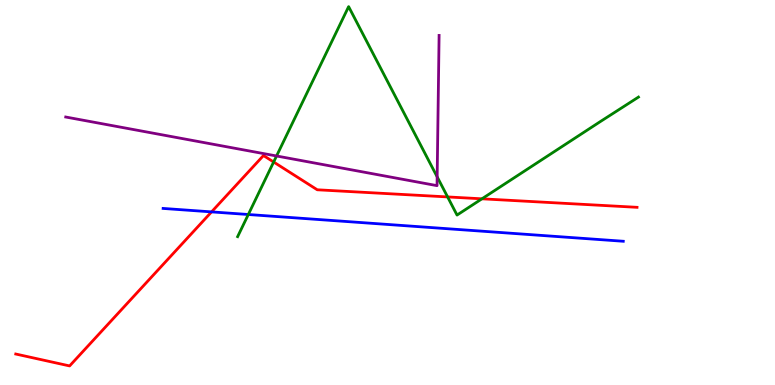[{'lines': ['blue', 'red'], 'intersections': [{'x': 2.73, 'y': 4.5}]}, {'lines': ['green', 'red'], 'intersections': [{'x': 3.53, 'y': 5.79}, {'x': 5.78, 'y': 4.89}, {'x': 6.22, 'y': 4.84}]}, {'lines': ['purple', 'red'], 'intersections': []}, {'lines': ['blue', 'green'], 'intersections': [{'x': 3.2, 'y': 4.43}]}, {'lines': ['blue', 'purple'], 'intersections': []}, {'lines': ['green', 'purple'], 'intersections': [{'x': 3.57, 'y': 5.95}, {'x': 5.64, 'y': 5.41}]}]